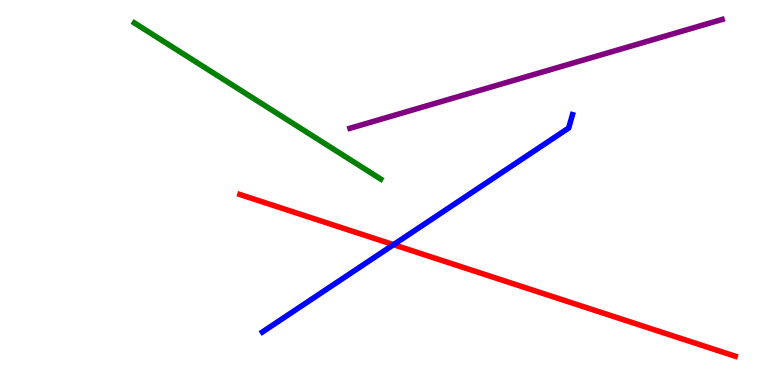[{'lines': ['blue', 'red'], 'intersections': [{'x': 5.08, 'y': 3.64}]}, {'lines': ['green', 'red'], 'intersections': []}, {'lines': ['purple', 'red'], 'intersections': []}, {'lines': ['blue', 'green'], 'intersections': []}, {'lines': ['blue', 'purple'], 'intersections': []}, {'lines': ['green', 'purple'], 'intersections': []}]